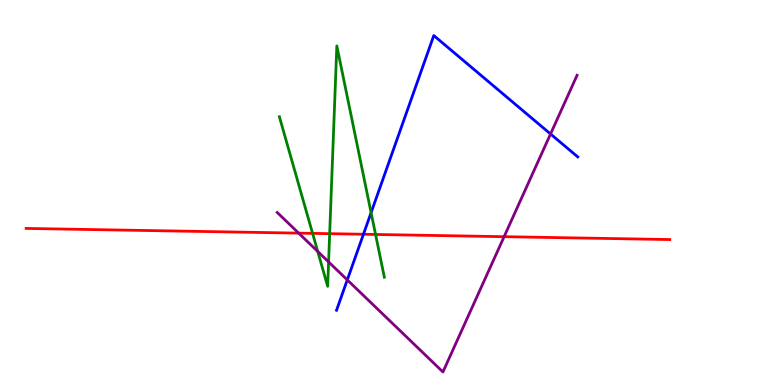[{'lines': ['blue', 'red'], 'intersections': [{'x': 4.69, 'y': 3.92}]}, {'lines': ['green', 'red'], 'intersections': [{'x': 4.03, 'y': 3.94}, {'x': 4.25, 'y': 3.93}, {'x': 4.85, 'y': 3.91}]}, {'lines': ['purple', 'red'], 'intersections': [{'x': 3.85, 'y': 3.94}, {'x': 6.5, 'y': 3.85}]}, {'lines': ['blue', 'green'], 'intersections': [{'x': 4.79, 'y': 4.48}]}, {'lines': ['blue', 'purple'], 'intersections': [{'x': 4.48, 'y': 2.73}, {'x': 7.1, 'y': 6.52}]}, {'lines': ['green', 'purple'], 'intersections': [{'x': 4.1, 'y': 3.47}, {'x': 4.24, 'y': 3.2}]}]